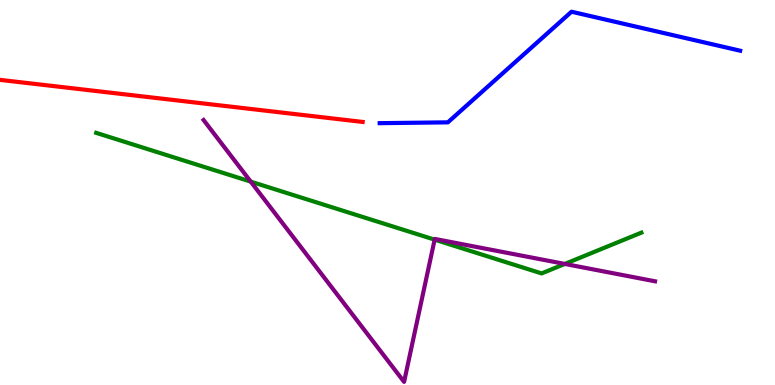[{'lines': ['blue', 'red'], 'intersections': []}, {'lines': ['green', 'red'], 'intersections': []}, {'lines': ['purple', 'red'], 'intersections': []}, {'lines': ['blue', 'green'], 'intersections': []}, {'lines': ['blue', 'purple'], 'intersections': []}, {'lines': ['green', 'purple'], 'intersections': [{'x': 3.24, 'y': 5.28}, {'x': 5.61, 'y': 3.78}, {'x': 7.29, 'y': 3.14}]}]